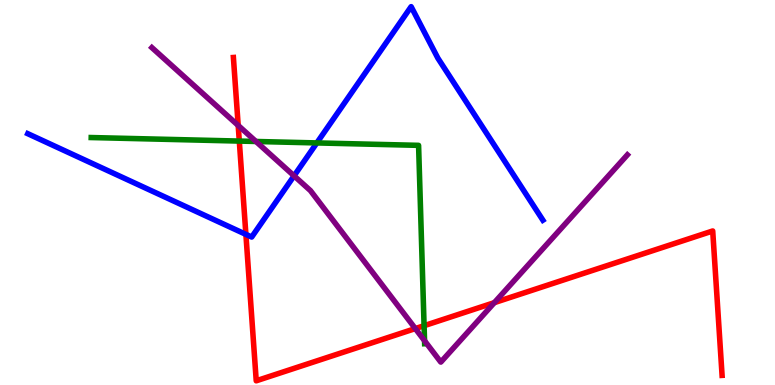[{'lines': ['blue', 'red'], 'intersections': [{'x': 3.17, 'y': 3.91}]}, {'lines': ['green', 'red'], 'intersections': [{'x': 3.09, 'y': 6.34}, {'x': 5.47, 'y': 1.54}]}, {'lines': ['purple', 'red'], 'intersections': [{'x': 3.07, 'y': 6.74}, {'x': 5.36, 'y': 1.47}, {'x': 6.38, 'y': 2.14}]}, {'lines': ['blue', 'green'], 'intersections': [{'x': 4.09, 'y': 6.29}]}, {'lines': ['blue', 'purple'], 'intersections': [{'x': 3.79, 'y': 5.43}]}, {'lines': ['green', 'purple'], 'intersections': [{'x': 3.3, 'y': 6.33}, {'x': 5.48, 'y': 1.15}]}]